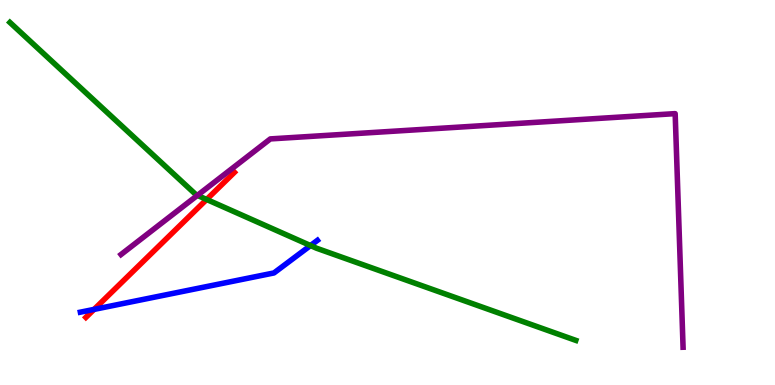[{'lines': ['blue', 'red'], 'intersections': [{'x': 1.21, 'y': 1.96}]}, {'lines': ['green', 'red'], 'intersections': [{'x': 2.67, 'y': 4.82}]}, {'lines': ['purple', 'red'], 'intersections': []}, {'lines': ['blue', 'green'], 'intersections': [{'x': 4.01, 'y': 3.62}]}, {'lines': ['blue', 'purple'], 'intersections': []}, {'lines': ['green', 'purple'], 'intersections': [{'x': 2.55, 'y': 4.93}]}]